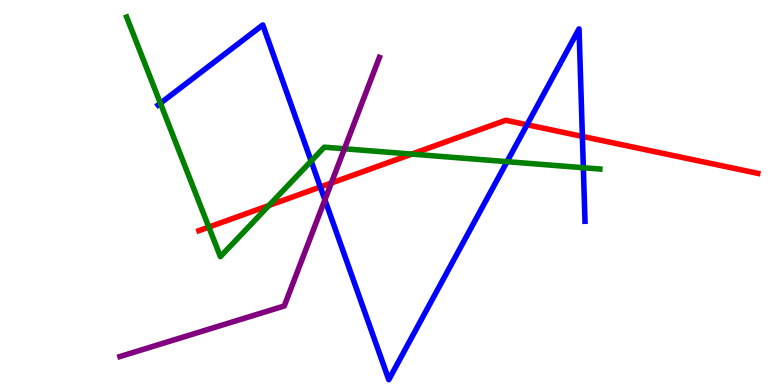[{'lines': ['blue', 'red'], 'intersections': [{'x': 4.13, 'y': 5.14}, {'x': 6.8, 'y': 6.76}, {'x': 7.51, 'y': 6.46}]}, {'lines': ['green', 'red'], 'intersections': [{'x': 2.69, 'y': 4.1}, {'x': 3.47, 'y': 4.66}, {'x': 5.31, 'y': 6.0}]}, {'lines': ['purple', 'red'], 'intersections': [{'x': 4.28, 'y': 5.25}]}, {'lines': ['blue', 'green'], 'intersections': [{'x': 2.07, 'y': 7.32}, {'x': 4.01, 'y': 5.82}, {'x': 6.54, 'y': 5.8}, {'x': 7.53, 'y': 5.64}]}, {'lines': ['blue', 'purple'], 'intersections': [{'x': 4.19, 'y': 4.81}]}, {'lines': ['green', 'purple'], 'intersections': [{'x': 4.44, 'y': 6.14}]}]